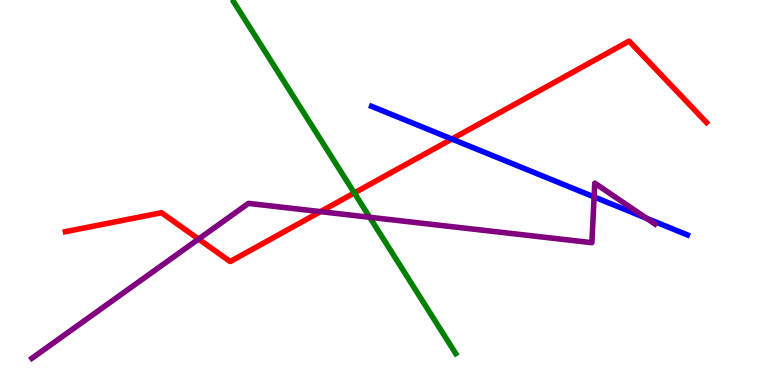[{'lines': ['blue', 'red'], 'intersections': [{'x': 5.83, 'y': 6.39}]}, {'lines': ['green', 'red'], 'intersections': [{'x': 4.57, 'y': 4.99}]}, {'lines': ['purple', 'red'], 'intersections': [{'x': 2.56, 'y': 3.79}, {'x': 4.14, 'y': 4.5}]}, {'lines': ['blue', 'green'], 'intersections': []}, {'lines': ['blue', 'purple'], 'intersections': [{'x': 7.67, 'y': 4.89}, {'x': 8.34, 'y': 4.33}]}, {'lines': ['green', 'purple'], 'intersections': [{'x': 4.77, 'y': 4.36}]}]